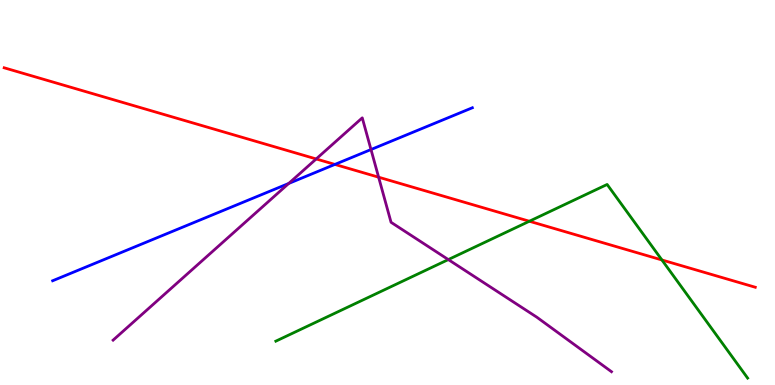[{'lines': ['blue', 'red'], 'intersections': [{'x': 4.32, 'y': 5.73}]}, {'lines': ['green', 'red'], 'intersections': [{'x': 6.83, 'y': 4.25}, {'x': 8.54, 'y': 3.25}]}, {'lines': ['purple', 'red'], 'intersections': [{'x': 4.08, 'y': 5.87}, {'x': 4.89, 'y': 5.4}]}, {'lines': ['blue', 'green'], 'intersections': []}, {'lines': ['blue', 'purple'], 'intersections': [{'x': 3.73, 'y': 5.24}, {'x': 4.79, 'y': 6.12}]}, {'lines': ['green', 'purple'], 'intersections': [{'x': 5.78, 'y': 3.26}]}]